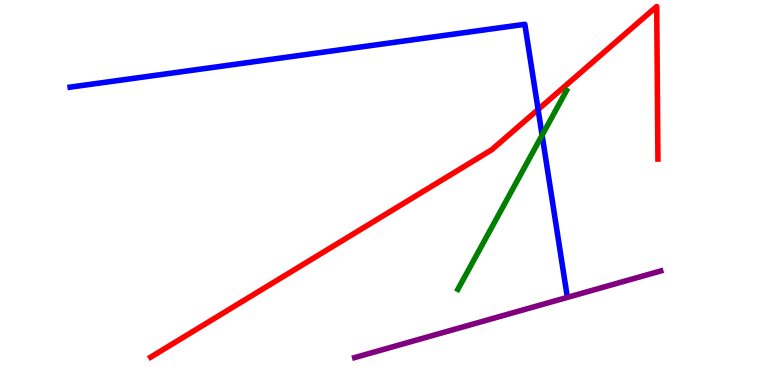[{'lines': ['blue', 'red'], 'intersections': [{'x': 6.94, 'y': 7.16}]}, {'lines': ['green', 'red'], 'intersections': []}, {'lines': ['purple', 'red'], 'intersections': []}, {'lines': ['blue', 'green'], 'intersections': [{'x': 6.99, 'y': 6.49}]}, {'lines': ['blue', 'purple'], 'intersections': []}, {'lines': ['green', 'purple'], 'intersections': []}]